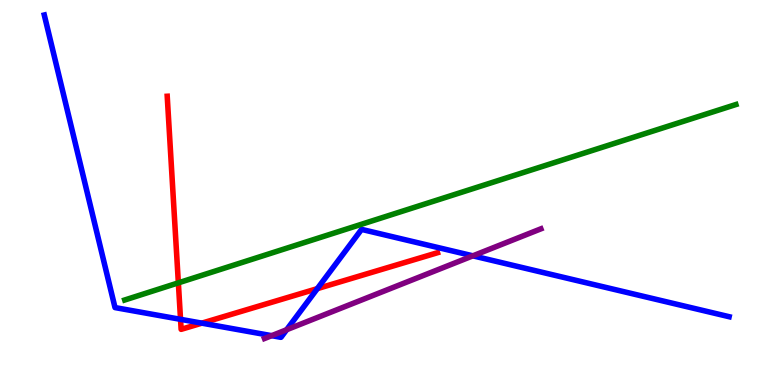[{'lines': ['blue', 'red'], 'intersections': [{'x': 2.33, 'y': 1.71}, {'x': 2.6, 'y': 1.61}, {'x': 4.09, 'y': 2.5}]}, {'lines': ['green', 'red'], 'intersections': [{'x': 2.3, 'y': 2.65}]}, {'lines': ['purple', 'red'], 'intersections': []}, {'lines': ['blue', 'green'], 'intersections': []}, {'lines': ['blue', 'purple'], 'intersections': [{'x': 3.51, 'y': 1.28}, {'x': 3.7, 'y': 1.44}, {'x': 6.1, 'y': 3.36}]}, {'lines': ['green', 'purple'], 'intersections': []}]